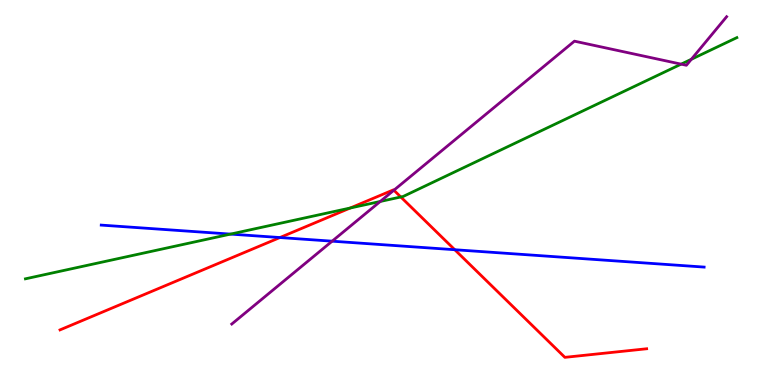[{'lines': ['blue', 'red'], 'intersections': [{'x': 3.61, 'y': 3.83}, {'x': 5.87, 'y': 3.51}]}, {'lines': ['green', 'red'], 'intersections': [{'x': 4.52, 'y': 4.6}, {'x': 5.17, 'y': 4.88}]}, {'lines': ['purple', 'red'], 'intersections': [{'x': 5.08, 'y': 5.06}]}, {'lines': ['blue', 'green'], 'intersections': [{'x': 2.97, 'y': 3.92}]}, {'lines': ['blue', 'purple'], 'intersections': [{'x': 4.29, 'y': 3.74}]}, {'lines': ['green', 'purple'], 'intersections': [{'x': 4.91, 'y': 4.77}, {'x': 8.79, 'y': 8.33}, {'x': 8.92, 'y': 8.46}]}]